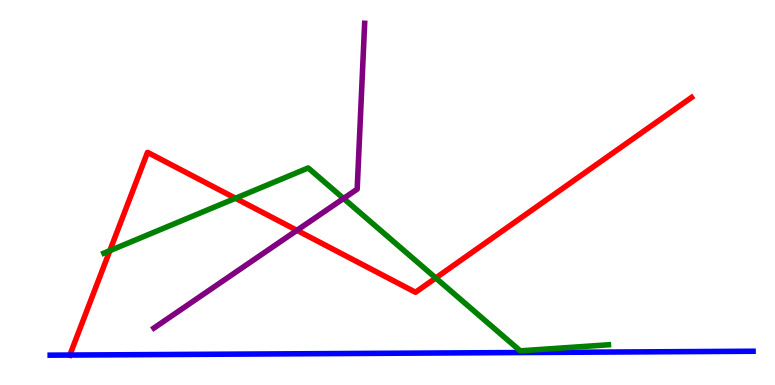[{'lines': ['blue', 'red'], 'intersections': [{'x': 0.901, 'y': 0.778}]}, {'lines': ['green', 'red'], 'intersections': [{'x': 1.42, 'y': 3.49}, {'x': 3.04, 'y': 4.85}, {'x': 5.62, 'y': 2.78}]}, {'lines': ['purple', 'red'], 'intersections': [{'x': 3.83, 'y': 4.02}]}, {'lines': ['blue', 'green'], 'intersections': []}, {'lines': ['blue', 'purple'], 'intersections': []}, {'lines': ['green', 'purple'], 'intersections': [{'x': 4.43, 'y': 4.84}]}]